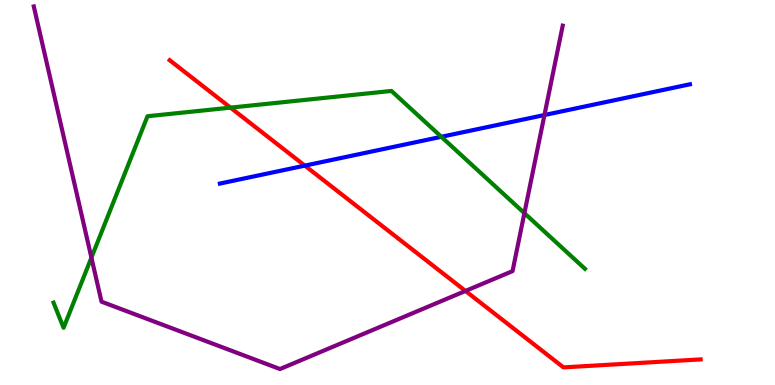[{'lines': ['blue', 'red'], 'intersections': [{'x': 3.93, 'y': 5.7}]}, {'lines': ['green', 'red'], 'intersections': [{'x': 2.97, 'y': 7.2}]}, {'lines': ['purple', 'red'], 'intersections': [{'x': 6.01, 'y': 2.44}]}, {'lines': ['blue', 'green'], 'intersections': [{'x': 5.69, 'y': 6.45}]}, {'lines': ['blue', 'purple'], 'intersections': [{'x': 7.03, 'y': 7.01}]}, {'lines': ['green', 'purple'], 'intersections': [{'x': 1.18, 'y': 3.31}, {'x': 6.77, 'y': 4.46}]}]